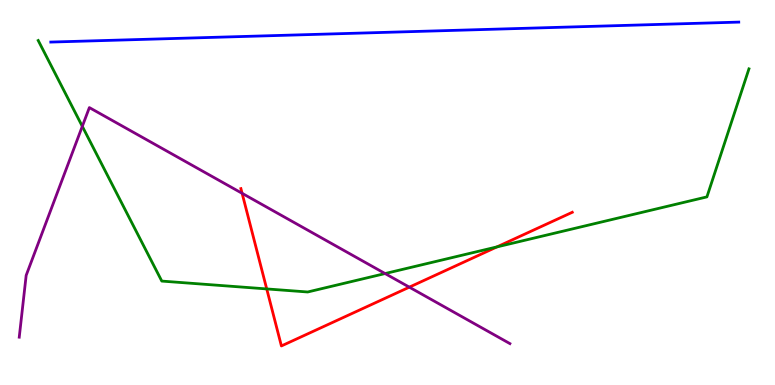[{'lines': ['blue', 'red'], 'intersections': []}, {'lines': ['green', 'red'], 'intersections': [{'x': 3.44, 'y': 2.5}, {'x': 6.41, 'y': 3.59}]}, {'lines': ['purple', 'red'], 'intersections': [{'x': 3.12, 'y': 4.98}, {'x': 5.28, 'y': 2.54}]}, {'lines': ['blue', 'green'], 'intersections': []}, {'lines': ['blue', 'purple'], 'intersections': []}, {'lines': ['green', 'purple'], 'intersections': [{'x': 1.06, 'y': 6.72}, {'x': 4.97, 'y': 2.89}]}]